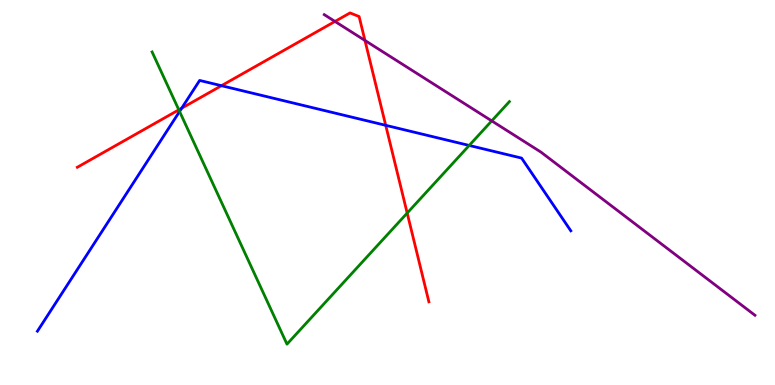[{'lines': ['blue', 'red'], 'intersections': [{'x': 2.34, 'y': 7.19}, {'x': 2.86, 'y': 7.77}, {'x': 4.98, 'y': 6.75}]}, {'lines': ['green', 'red'], 'intersections': [{'x': 2.31, 'y': 7.15}, {'x': 5.25, 'y': 4.47}]}, {'lines': ['purple', 'red'], 'intersections': [{'x': 4.32, 'y': 9.44}, {'x': 4.71, 'y': 8.95}]}, {'lines': ['blue', 'green'], 'intersections': [{'x': 2.32, 'y': 7.1}, {'x': 6.05, 'y': 6.22}]}, {'lines': ['blue', 'purple'], 'intersections': []}, {'lines': ['green', 'purple'], 'intersections': [{'x': 6.34, 'y': 6.86}]}]